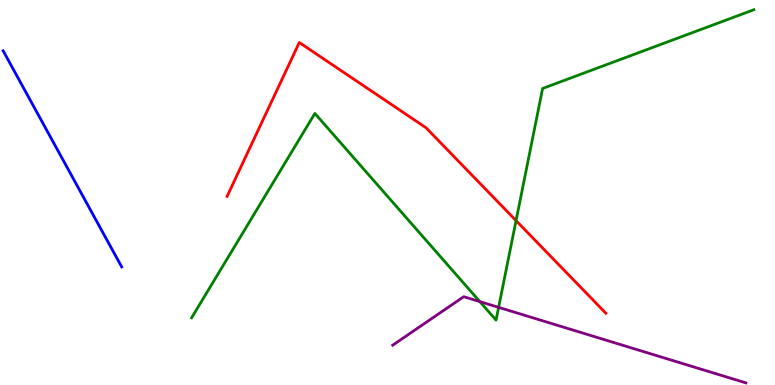[{'lines': ['blue', 'red'], 'intersections': []}, {'lines': ['green', 'red'], 'intersections': [{'x': 6.66, 'y': 4.27}]}, {'lines': ['purple', 'red'], 'intersections': []}, {'lines': ['blue', 'green'], 'intersections': []}, {'lines': ['blue', 'purple'], 'intersections': []}, {'lines': ['green', 'purple'], 'intersections': [{'x': 6.19, 'y': 2.17}, {'x': 6.43, 'y': 2.02}]}]